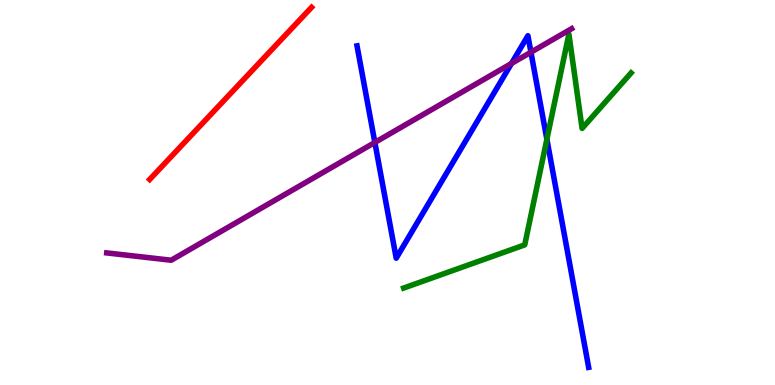[{'lines': ['blue', 'red'], 'intersections': []}, {'lines': ['green', 'red'], 'intersections': []}, {'lines': ['purple', 'red'], 'intersections': []}, {'lines': ['blue', 'green'], 'intersections': [{'x': 7.06, 'y': 6.38}]}, {'lines': ['blue', 'purple'], 'intersections': [{'x': 4.84, 'y': 6.3}, {'x': 6.6, 'y': 8.35}, {'x': 6.85, 'y': 8.64}]}, {'lines': ['green', 'purple'], 'intersections': []}]